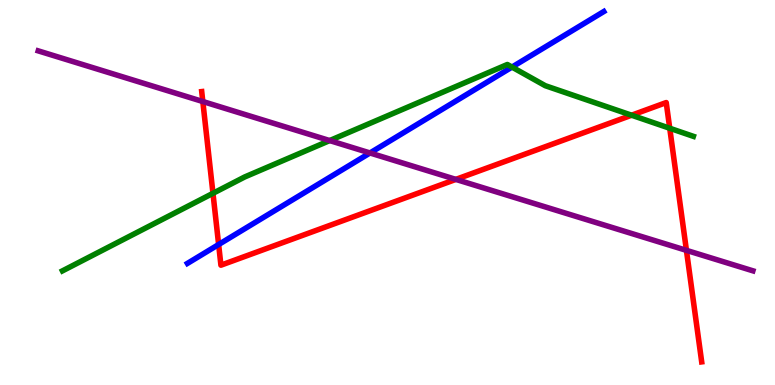[{'lines': ['blue', 'red'], 'intersections': [{'x': 2.82, 'y': 3.65}]}, {'lines': ['green', 'red'], 'intersections': [{'x': 2.75, 'y': 4.98}, {'x': 8.15, 'y': 7.01}, {'x': 8.64, 'y': 6.67}]}, {'lines': ['purple', 'red'], 'intersections': [{'x': 2.62, 'y': 7.36}, {'x': 5.88, 'y': 5.34}, {'x': 8.86, 'y': 3.5}]}, {'lines': ['blue', 'green'], 'intersections': [{'x': 6.61, 'y': 8.26}]}, {'lines': ['blue', 'purple'], 'intersections': [{'x': 4.77, 'y': 6.03}]}, {'lines': ['green', 'purple'], 'intersections': [{'x': 4.25, 'y': 6.35}]}]